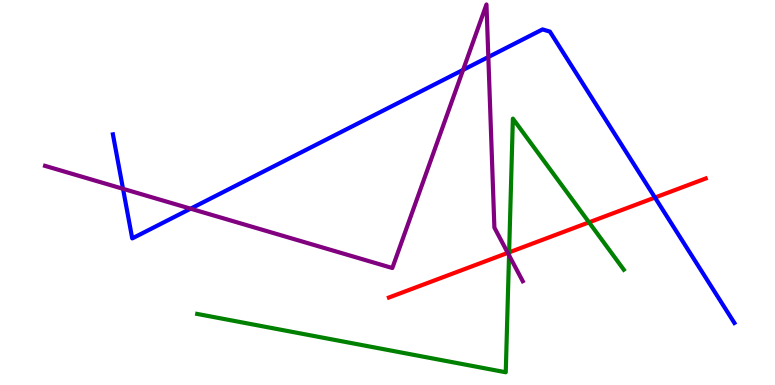[{'lines': ['blue', 'red'], 'intersections': [{'x': 8.45, 'y': 4.87}]}, {'lines': ['green', 'red'], 'intersections': [{'x': 6.57, 'y': 3.45}, {'x': 7.6, 'y': 4.23}]}, {'lines': ['purple', 'red'], 'intersections': [{'x': 6.55, 'y': 3.43}]}, {'lines': ['blue', 'green'], 'intersections': []}, {'lines': ['blue', 'purple'], 'intersections': [{'x': 1.59, 'y': 5.1}, {'x': 2.46, 'y': 4.58}, {'x': 5.98, 'y': 8.18}, {'x': 6.3, 'y': 8.52}]}, {'lines': ['green', 'purple'], 'intersections': [{'x': 6.57, 'y': 3.37}]}]